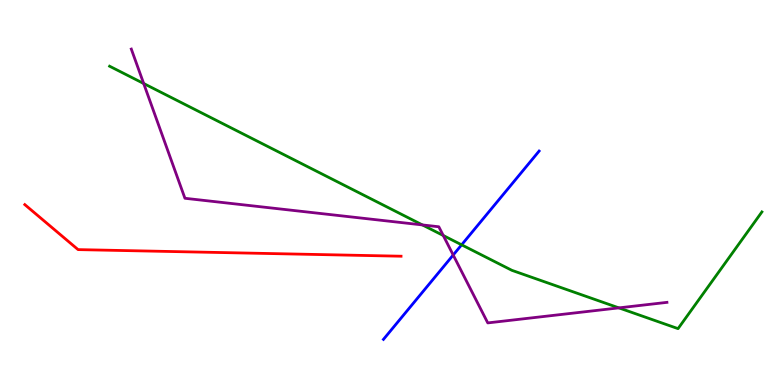[{'lines': ['blue', 'red'], 'intersections': []}, {'lines': ['green', 'red'], 'intersections': []}, {'lines': ['purple', 'red'], 'intersections': []}, {'lines': ['blue', 'green'], 'intersections': [{'x': 5.96, 'y': 3.64}]}, {'lines': ['blue', 'purple'], 'intersections': [{'x': 5.85, 'y': 3.38}]}, {'lines': ['green', 'purple'], 'intersections': [{'x': 1.85, 'y': 7.83}, {'x': 5.45, 'y': 4.16}, {'x': 5.72, 'y': 3.88}, {'x': 7.99, 'y': 2.0}]}]